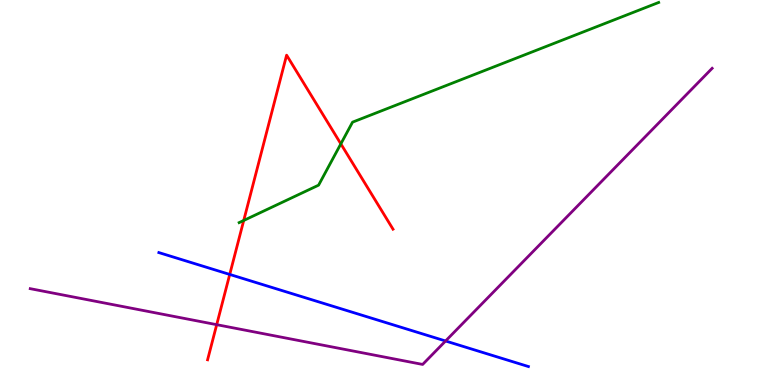[{'lines': ['blue', 'red'], 'intersections': [{'x': 2.96, 'y': 2.87}]}, {'lines': ['green', 'red'], 'intersections': [{'x': 3.14, 'y': 4.27}, {'x': 4.4, 'y': 6.26}]}, {'lines': ['purple', 'red'], 'intersections': [{'x': 2.8, 'y': 1.57}]}, {'lines': ['blue', 'green'], 'intersections': []}, {'lines': ['blue', 'purple'], 'intersections': [{'x': 5.75, 'y': 1.14}]}, {'lines': ['green', 'purple'], 'intersections': []}]